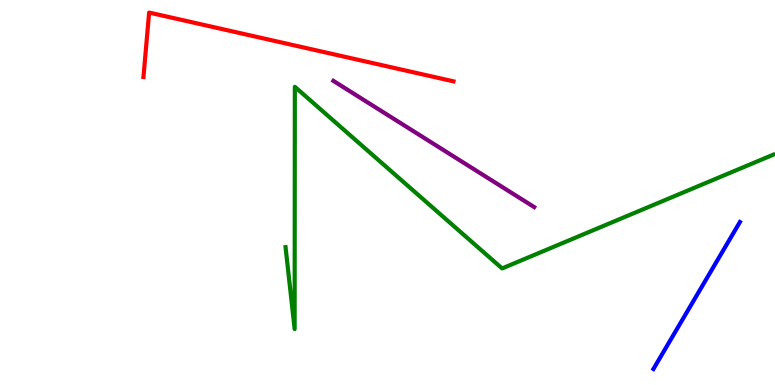[{'lines': ['blue', 'red'], 'intersections': []}, {'lines': ['green', 'red'], 'intersections': []}, {'lines': ['purple', 'red'], 'intersections': []}, {'lines': ['blue', 'green'], 'intersections': []}, {'lines': ['blue', 'purple'], 'intersections': []}, {'lines': ['green', 'purple'], 'intersections': []}]